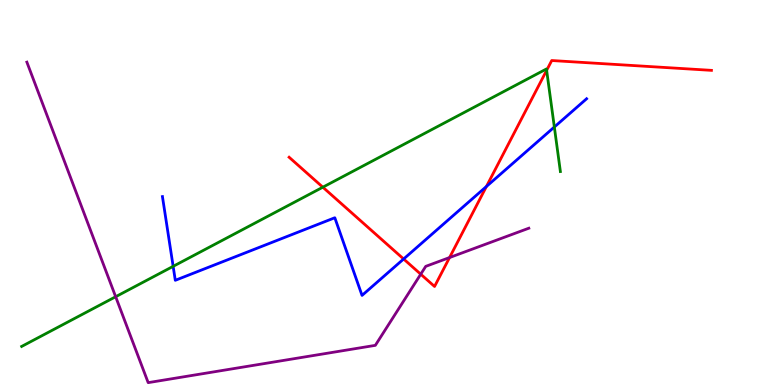[{'lines': ['blue', 'red'], 'intersections': [{'x': 5.21, 'y': 3.27}, {'x': 6.28, 'y': 5.16}]}, {'lines': ['green', 'red'], 'intersections': [{'x': 4.17, 'y': 5.14}, {'x': 7.05, 'y': 8.17}]}, {'lines': ['purple', 'red'], 'intersections': [{'x': 5.43, 'y': 2.88}, {'x': 5.8, 'y': 3.31}]}, {'lines': ['blue', 'green'], 'intersections': [{'x': 2.23, 'y': 3.08}, {'x': 7.15, 'y': 6.7}]}, {'lines': ['blue', 'purple'], 'intersections': []}, {'lines': ['green', 'purple'], 'intersections': [{'x': 1.49, 'y': 2.29}]}]